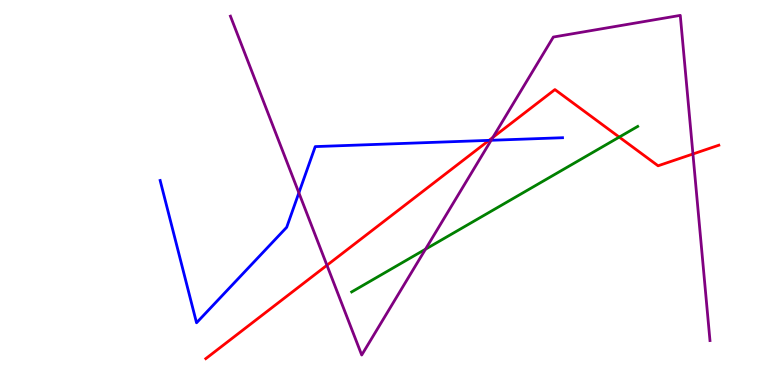[{'lines': ['blue', 'red'], 'intersections': [{'x': 6.31, 'y': 6.35}]}, {'lines': ['green', 'red'], 'intersections': [{'x': 7.99, 'y': 6.44}]}, {'lines': ['purple', 'red'], 'intersections': [{'x': 4.22, 'y': 3.11}, {'x': 6.36, 'y': 6.43}, {'x': 8.94, 'y': 6.0}]}, {'lines': ['blue', 'green'], 'intersections': []}, {'lines': ['blue', 'purple'], 'intersections': [{'x': 3.86, 'y': 4.99}, {'x': 6.34, 'y': 6.36}]}, {'lines': ['green', 'purple'], 'intersections': [{'x': 5.49, 'y': 3.53}]}]